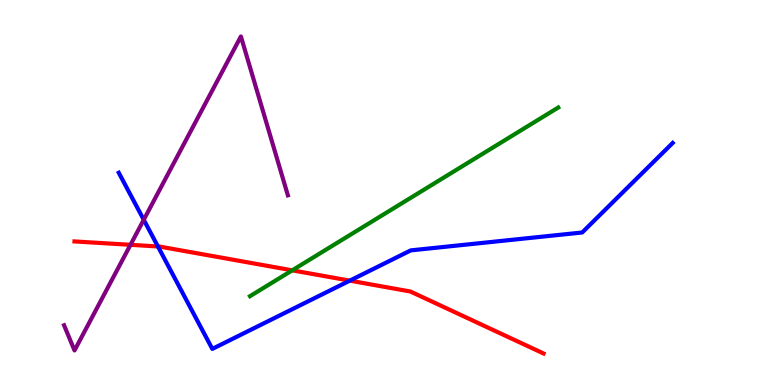[{'lines': ['blue', 'red'], 'intersections': [{'x': 2.04, 'y': 3.6}, {'x': 4.51, 'y': 2.71}]}, {'lines': ['green', 'red'], 'intersections': [{'x': 3.77, 'y': 2.98}]}, {'lines': ['purple', 'red'], 'intersections': [{'x': 1.68, 'y': 3.64}]}, {'lines': ['blue', 'green'], 'intersections': []}, {'lines': ['blue', 'purple'], 'intersections': [{'x': 1.85, 'y': 4.29}]}, {'lines': ['green', 'purple'], 'intersections': []}]